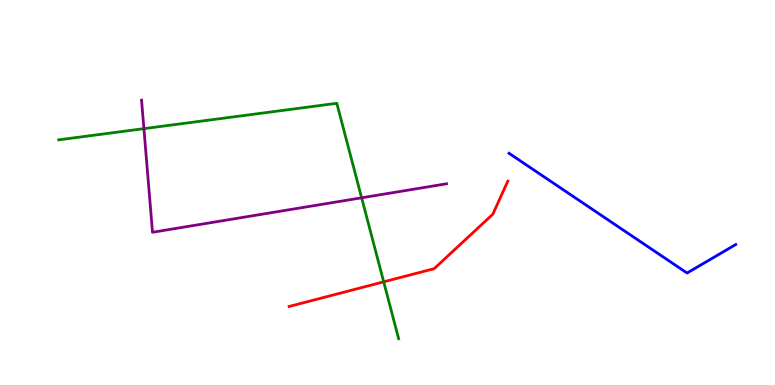[{'lines': ['blue', 'red'], 'intersections': []}, {'lines': ['green', 'red'], 'intersections': [{'x': 4.95, 'y': 2.68}]}, {'lines': ['purple', 'red'], 'intersections': []}, {'lines': ['blue', 'green'], 'intersections': []}, {'lines': ['blue', 'purple'], 'intersections': []}, {'lines': ['green', 'purple'], 'intersections': [{'x': 1.86, 'y': 6.66}, {'x': 4.67, 'y': 4.86}]}]